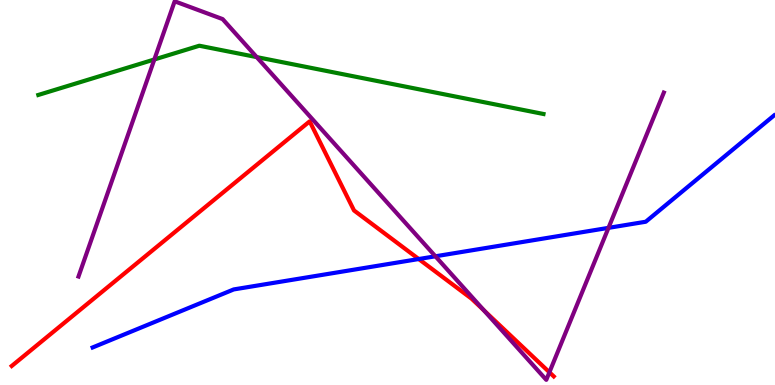[{'lines': ['blue', 'red'], 'intersections': [{'x': 5.4, 'y': 3.27}]}, {'lines': ['green', 'red'], 'intersections': []}, {'lines': ['purple', 'red'], 'intersections': [{'x': 6.24, 'y': 1.94}, {'x': 7.09, 'y': 0.331}]}, {'lines': ['blue', 'green'], 'intersections': []}, {'lines': ['blue', 'purple'], 'intersections': [{'x': 5.62, 'y': 3.34}, {'x': 7.85, 'y': 4.08}]}, {'lines': ['green', 'purple'], 'intersections': [{'x': 1.99, 'y': 8.45}, {'x': 3.31, 'y': 8.52}]}]